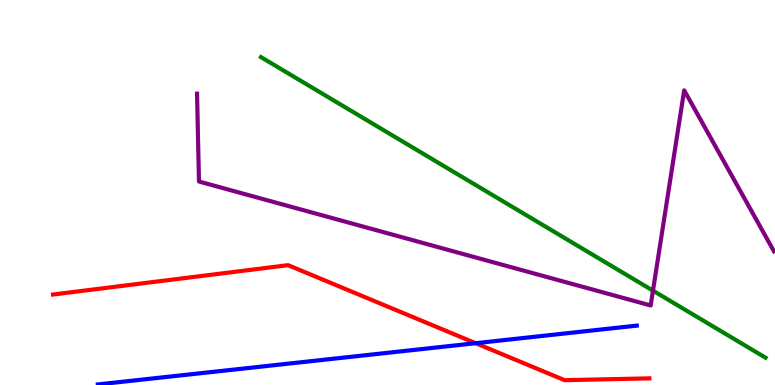[{'lines': ['blue', 'red'], 'intersections': [{'x': 6.14, 'y': 1.09}]}, {'lines': ['green', 'red'], 'intersections': []}, {'lines': ['purple', 'red'], 'intersections': []}, {'lines': ['blue', 'green'], 'intersections': []}, {'lines': ['blue', 'purple'], 'intersections': []}, {'lines': ['green', 'purple'], 'intersections': [{'x': 8.43, 'y': 2.45}]}]